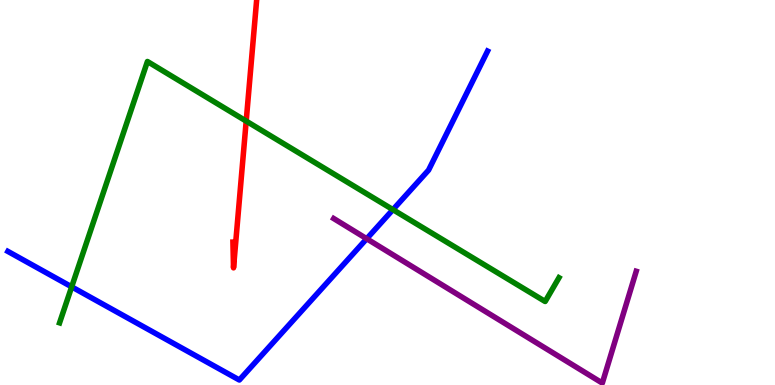[{'lines': ['blue', 'red'], 'intersections': []}, {'lines': ['green', 'red'], 'intersections': [{'x': 3.18, 'y': 6.85}]}, {'lines': ['purple', 'red'], 'intersections': []}, {'lines': ['blue', 'green'], 'intersections': [{'x': 0.925, 'y': 2.55}, {'x': 5.07, 'y': 4.55}]}, {'lines': ['blue', 'purple'], 'intersections': [{'x': 4.73, 'y': 3.8}]}, {'lines': ['green', 'purple'], 'intersections': []}]